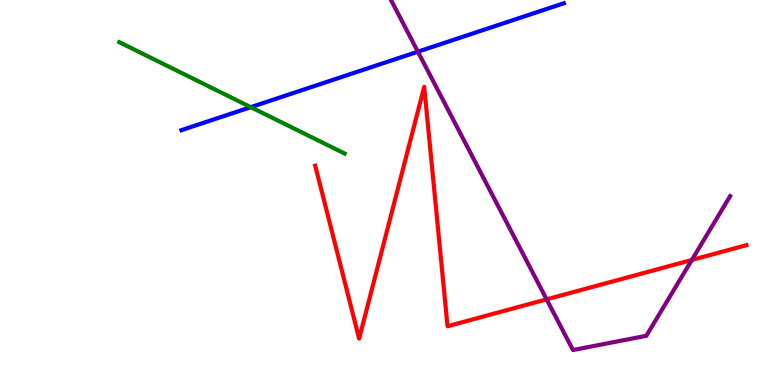[{'lines': ['blue', 'red'], 'intersections': []}, {'lines': ['green', 'red'], 'intersections': []}, {'lines': ['purple', 'red'], 'intersections': [{'x': 7.05, 'y': 2.22}, {'x': 8.93, 'y': 3.25}]}, {'lines': ['blue', 'green'], 'intersections': [{'x': 3.24, 'y': 7.22}]}, {'lines': ['blue', 'purple'], 'intersections': [{'x': 5.39, 'y': 8.66}]}, {'lines': ['green', 'purple'], 'intersections': []}]